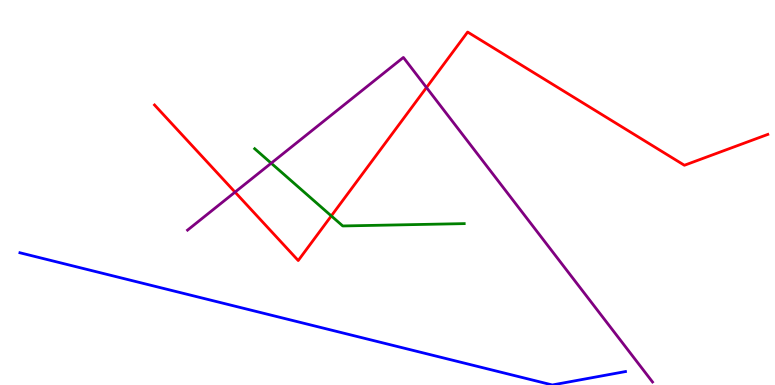[{'lines': ['blue', 'red'], 'intersections': []}, {'lines': ['green', 'red'], 'intersections': [{'x': 4.27, 'y': 4.39}]}, {'lines': ['purple', 'red'], 'intersections': [{'x': 3.03, 'y': 5.01}, {'x': 5.5, 'y': 7.73}]}, {'lines': ['blue', 'green'], 'intersections': []}, {'lines': ['blue', 'purple'], 'intersections': []}, {'lines': ['green', 'purple'], 'intersections': [{'x': 3.5, 'y': 5.76}]}]